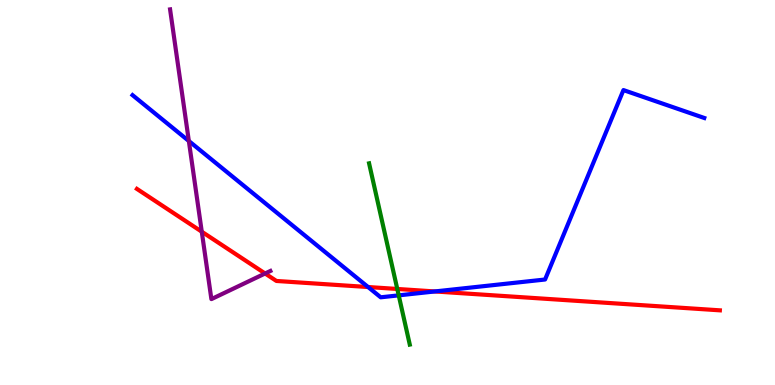[{'lines': ['blue', 'red'], 'intersections': [{'x': 4.75, 'y': 2.54}, {'x': 5.61, 'y': 2.43}]}, {'lines': ['green', 'red'], 'intersections': [{'x': 5.13, 'y': 2.49}]}, {'lines': ['purple', 'red'], 'intersections': [{'x': 2.6, 'y': 3.98}, {'x': 3.42, 'y': 2.9}]}, {'lines': ['blue', 'green'], 'intersections': [{'x': 5.14, 'y': 2.33}]}, {'lines': ['blue', 'purple'], 'intersections': [{'x': 2.44, 'y': 6.34}]}, {'lines': ['green', 'purple'], 'intersections': []}]